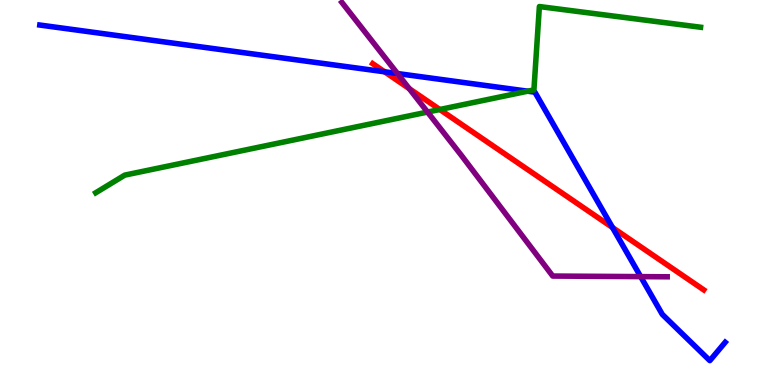[{'lines': ['blue', 'red'], 'intersections': [{'x': 4.96, 'y': 8.14}, {'x': 7.9, 'y': 4.09}]}, {'lines': ['green', 'red'], 'intersections': [{'x': 5.67, 'y': 7.16}]}, {'lines': ['purple', 'red'], 'intersections': [{'x': 5.28, 'y': 7.7}]}, {'lines': ['blue', 'green'], 'intersections': [{'x': 6.81, 'y': 7.63}]}, {'lines': ['blue', 'purple'], 'intersections': [{'x': 5.13, 'y': 8.09}, {'x': 8.27, 'y': 2.82}]}, {'lines': ['green', 'purple'], 'intersections': [{'x': 5.52, 'y': 7.09}]}]